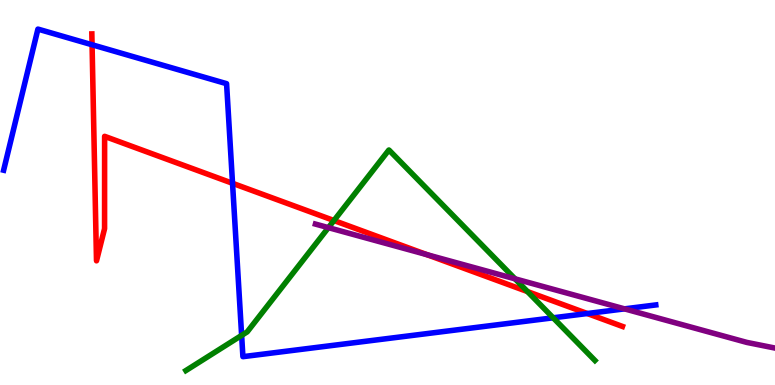[{'lines': ['blue', 'red'], 'intersections': [{'x': 1.19, 'y': 8.84}, {'x': 3.0, 'y': 5.24}, {'x': 7.58, 'y': 1.86}]}, {'lines': ['green', 'red'], 'intersections': [{'x': 4.31, 'y': 4.27}, {'x': 6.81, 'y': 2.43}]}, {'lines': ['purple', 'red'], 'intersections': [{'x': 5.51, 'y': 3.38}]}, {'lines': ['blue', 'green'], 'intersections': [{'x': 3.12, 'y': 1.29}, {'x': 7.14, 'y': 1.75}]}, {'lines': ['blue', 'purple'], 'intersections': [{'x': 8.06, 'y': 1.98}]}, {'lines': ['green', 'purple'], 'intersections': [{'x': 4.24, 'y': 4.09}, {'x': 6.65, 'y': 2.76}]}]